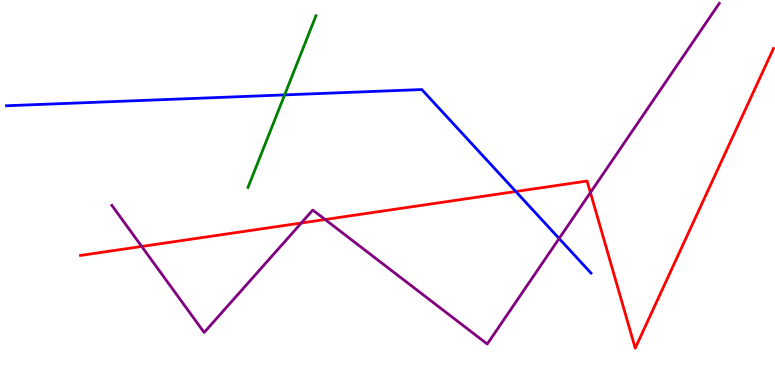[{'lines': ['blue', 'red'], 'intersections': [{'x': 6.66, 'y': 5.03}]}, {'lines': ['green', 'red'], 'intersections': []}, {'lines': ['purple', 'red'], 'intersections': [{'x': 1.83, 'y': 3.6}, {'x': 3.89, 'y': 4.21}, {'x': 4.19, 'y': 4.3}, {'x': 7.62, 'y': 5.0}]}, {'lines': ['blue', 'green'], 'intersections': [{'x': 3.67, 'y': 7.54}]}, {'lines': ['blue', 'purple'], 'intersections': [{'x': 7.21, 'y': 3.81}]}, {'lines': ['green', 'purple'], 'intersections': []}]